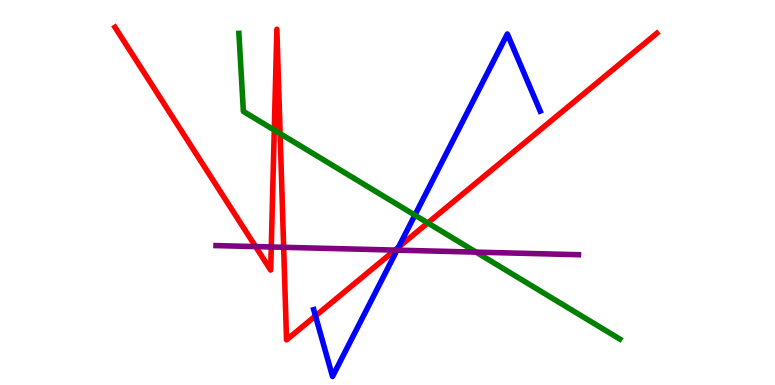[{'lines': ['blue', 'red'], 'intersections': [{'x': 4.07, 'y': 1.79}, {'x': 5.14, 'y': 3.58}]}, {'lines': ['green', 'red'], 'intersections': [{'x': 3.54, 'y': 6.62}, {'x': 3.61, 'y': 6.53}, {'x': 5.52, 'y': 4.21}]}, {'lines': ['purple', 'red'], 'intersections': [{'x': 3.3, 'y': 3.6}, {'x': 3.5, 'y': 3.58}, {'x': 3.66, 'y': 3.58}, {'x': 5.1, 'y': 3.5}]}, {'lines': ['blue', 'green'], 'intersections': [{'x': 5.35, 'y': 4.41}]}, {'lines': ['blue', 'purple'], 'intersections': [{'x': 5.12, 'y': 3.5}]}, {'lines': ['green', 'purple'], 'intersections': [{'x': 6.14, 'y': 3.45}]}]